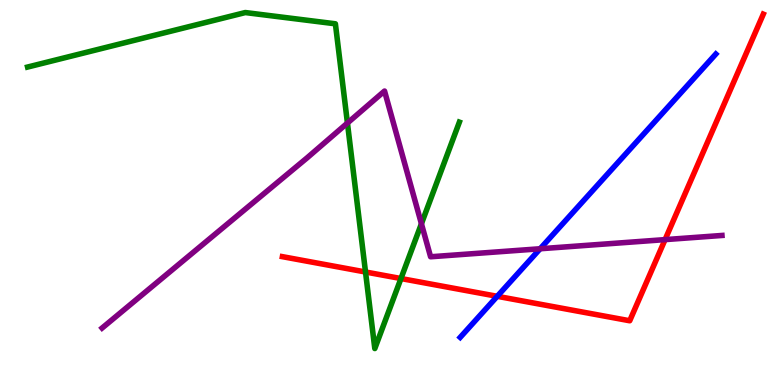[{'lines': ['blue', 'red'], 'intersections': [{'x': 6.42, 'y': 2.3}]}, {'lines': ['green', 'red'], 'intersections': [{'x': 4.72, 'y': 2.94}, {'x': 5.17, 'y': 2.77}]}, {'lines': ['purple', 'red'], 'intersections': [{'x': 8.58, 'y': 3.78}]}, {'lines': ['blue', 'green'], 'intersections': []}, {'lines': ['blue', 'purple'], 'intersections': [{'x': 6.97, 'y': 3.54}]}, {'lines': ['green', 'purple'], 'intersections': [{'x': 4.48, 'y': 6.8}, {'x': 5.44, 'y': 4.19}]}]